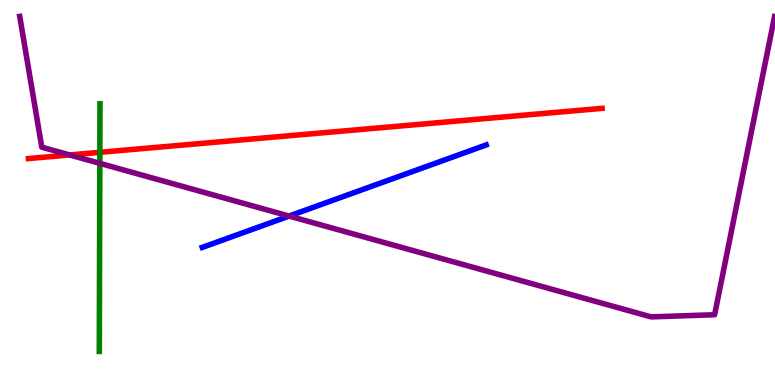[{'lines': ['blue', 'red'], 'intersections': []}, {'lines': ['green', 'red'], 'intersections': [{'x': 1.29, 'y': 6.04}]}, {'lines': ['purple', 'red'], 'intersections': [{'x': 0.899, 'y': 5.98}]}, {'lines': ['blue', 'green'], 'intersections': []}, {'lines': ['blue', 'purple'], 'intersections': [{'x': 3.73, 'y': 4.39}]}, {'lines': ['green', 'purple'], 'intersections': [{'x': 1.29, 'y': 5.76}]}]